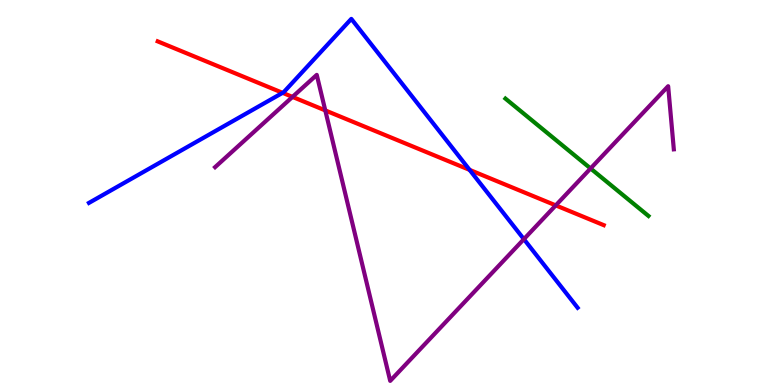[{'lines': ['blue', 'red'], 'intersections': [{'x': 3.65, 'y': 7.59}, {'x': 6.06, 'y': 5.59}]}, {'lines': ['green', 'red'], 'intersections': []}, {'lines': ['purple', 'red'], 'intersections': [{'x': 3.77, 'y': 7.48}, {'x': 4.2, 'y': 7.13}, {'x': 7.17, 'y': 4.67}]}, {'lines': ['blue', 'green'], 'intersections': []}, {'lines': ['blue', 'purple'], 'intersections': [{'x': 6.76, 'y': 3.79}]}, {'lines': ['green', 'purple'], 'intersections': [{'x': 7.62, 'y': 5.62}]}]